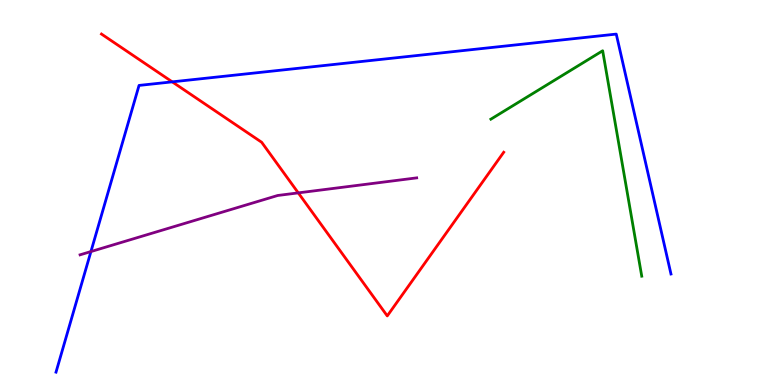[{'lines': ['blue', 'red'], 'intersections': [{'x': 2.22, 'y': 7.87}]}, {'lines': ['green', 'red'], 'intersections': []}, {'lines': ['purple', 'red'], 'intersections': [{'x': 3.85, 'y': 4.99}]}, {'lines': ['blue', 'green'], 'intersections': []}, {'lines': ['blue', 'purple'], 'intersections': [{'x': 1.17, 'y': 3.47}]}, {'lines': ['green', 'purple'], 'intersections': []}]